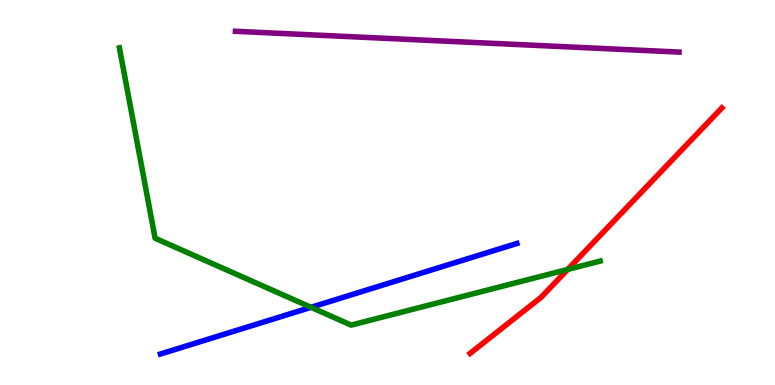[{'lines': ['blue', 'red'], 'intersections': []}, {'lines': ['green', 'red'], 'intersections': [{'x': 7.33, 'y': 3.0}]}, {'lines': ['purple', 'red'], 'intersections': []}, {'lines': ['blue', 'green'], 'intersections': [{'x': 4.01, 'y': 2.02}]}, {'lines': ['blue', 'purple'], 'intersections': []}, {'lines': ['green', 'purple'], 'intersections': []}]